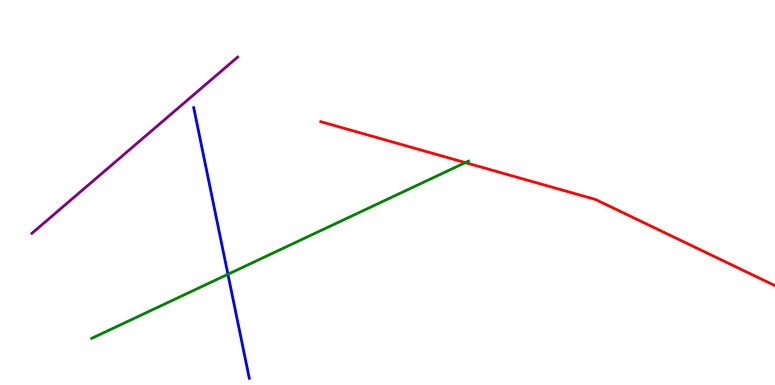[{'lines': ['blue', 'red'], 'intersections': []}, {'lines': ['green', 'red'], 'intersections': [{'x': 6.0, 'y': 5.78}]}, {'lines': ['purple', 'red'], 'intersections': []}, {'lines': ['blue', 'green'], 'intersections': [{'x': 2.94, 'y': 2.88}]}, {'lines': ['blue', 'purple'], 'intersections': []}, {'lines': ['green', 'purple'], 'intersections': []}]